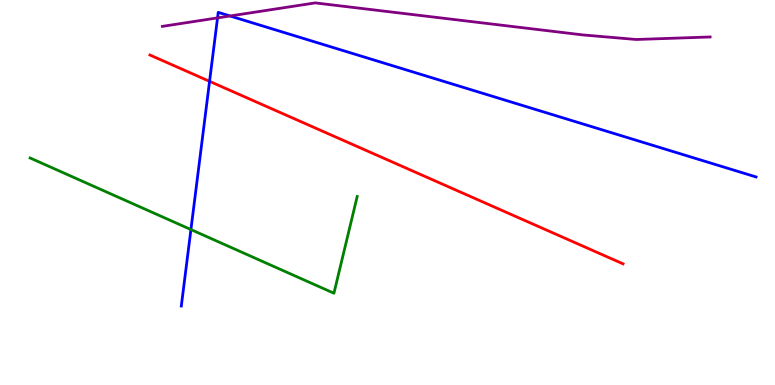[{'lines': ['blue', 'red'], 'intersections': [{'x': 2.7, 'y': 7.89}]}, {'lines': ['green', 'red'], 'intersections': []}, {'lines': ['purple', 'red'], 'intersections': []}, {'lines': ['blue', 'green'], 'intersections': [{'x': 2.46, 'y': 4.04}]}, {'lines': ['blue', 'purple'], 'intersections': [{'x': 2.81, 'y': 9.54}, {'x': 2.97, 'y': 9.58}]}, {'lines': ['green', 'purple'], 'intersections': []}]